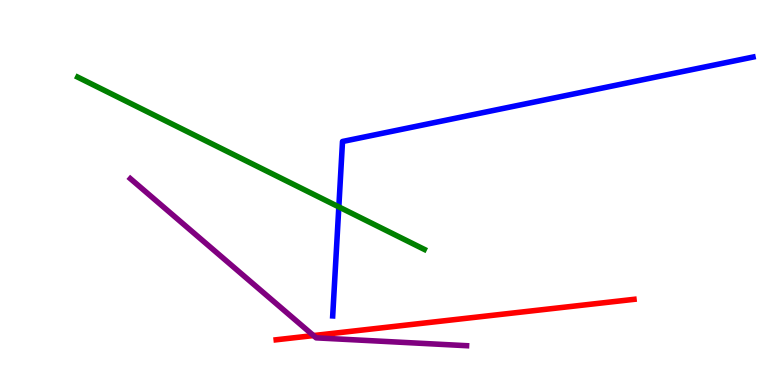[{'lines': ['blue', 'red'], 'intersections': []}, {'lines': ['green', 'red'], 'intersections': []}, {'lines': ['purple', 'red'], 'intersections': [{'x': 4.05, 'y': 1.28}]}, {'lines': ['blue', 'green'], 'intersections': [{'x': 4.37, 'y': 4.63}]}, {'lines': ['blue', 'purple'], 'intersections': []}, {'lines': ['green', 'purple'], 'intersections': []}]